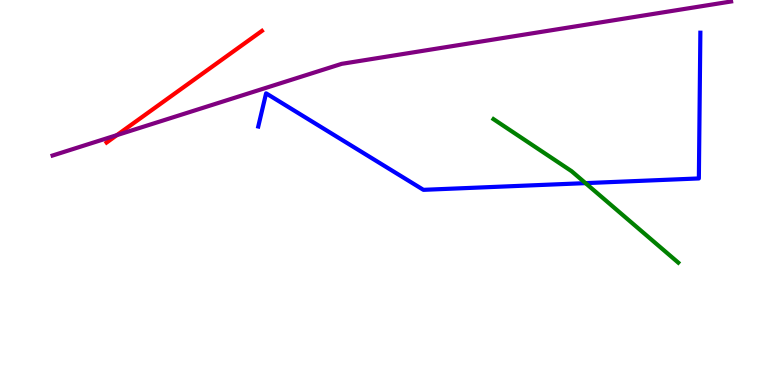[{'lines': ['blue', 'red'], 'intersections': []}, {'lines': ['green', 'red'], 'intersections': []}, {'lines': ['purple', 'red'], 'intersections': [{'x': 1.51, 'y': 6.49}]}, {'lines': ['blue', 'green'], 'intersections': [{'x': 7.56, 'y': 5.24}]}, {'lines': ['blue', 'purple'], 'intersections': []}, {'lines': ['green', 'purple'], 'intersections': []}]